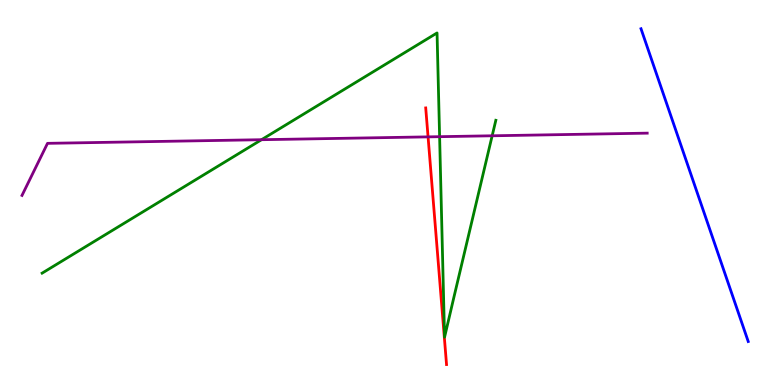[{'lines': ['blue', 'red'], 'intersections': []}, {'lines': ['green', 'red'], 'intersections': []}, {'lines': ['purple', 'red'], 'intersections': [{'x': 5.52, 'y': 6.44}]}, {'lines': ['blue', 'green'], 'intersections': []}, {'lines': ['blue', 'purple'], 'intersections': []}, {'lines': ['green', 'purple'], 'intersections': [{'x': 3.37, 'y': 6.37}, {'x': 5.67, 'y': 6.45}, {'x': 6.35, 'y': 6.47}]}]